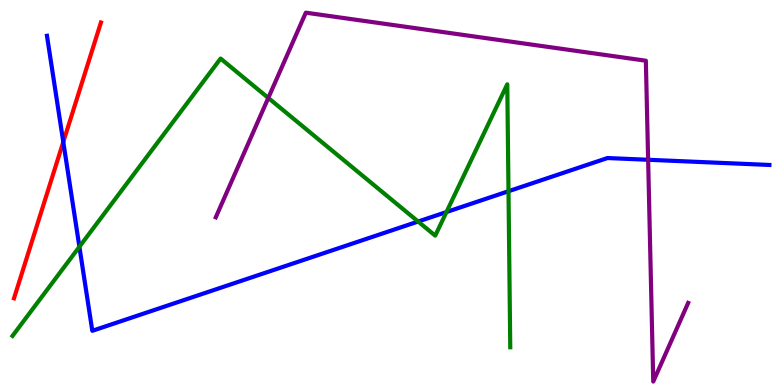[{'lines': ['blue', 'red'], 'intersections': [{'x': 0.817, 'y': 6.31}]}, {'lines': ['green', 'red'], 'intersections': []}, {'lines': ['purple', 'red'], 'intersections': []}, {'lines': ['blue', 'green'], 'intersections': [{'x': 1.02, 'y': 3.59}, {'x': 5.4, 'y': 4.25}, {'x': 5.76, 'y': 4.49}, {'x': 6.56, 'y': 5.03}]}, {'lines': ['blue', 'purple'], 'intersections': [{'x': 8.36, 'y': 5.85}]}, {'lines': ['green', 'purple'], 'intersections': [{'x': 3.46, 'y': 7.46}]}]